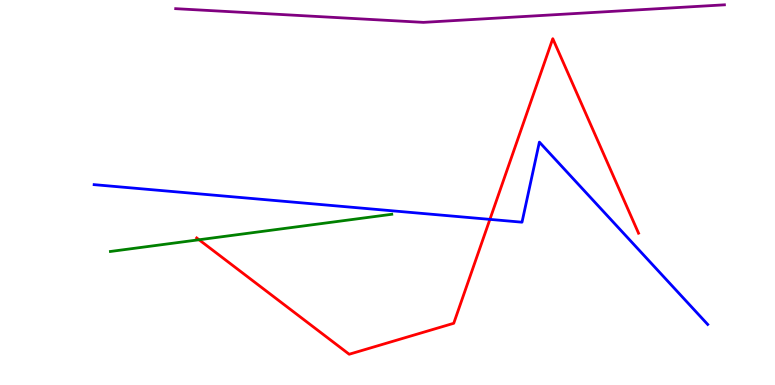[{'lines': ['blue', 'red'], 'intersections': [{'x': 6.32, 'y': 4.3}]}, {'lines': ['green', 'red'], 'intersections': [{'x': 2.57, 'y': 3.77}]}, {'lines': ['purple', 'red'], 'intersections': []}, {'lines': ['blue', 'green'], 'intersections': []}, {'lines': ['blue', 'purple'], 'intersections': []}, {'lines': ['green', 'purple'], 'intersections': []}]